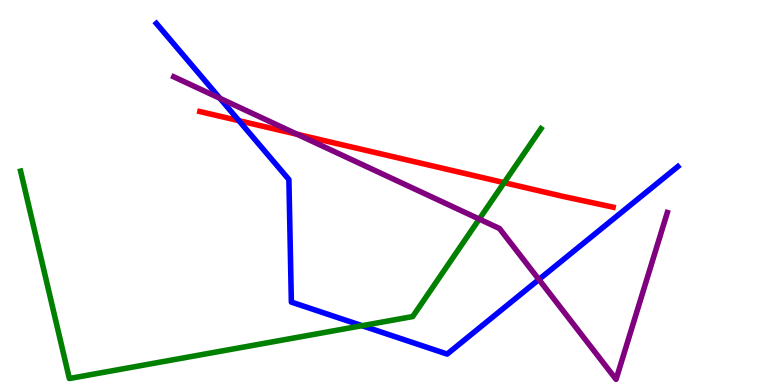[{'lines': ['blue', 'red'], 'intersections': [{'x': 3.08, 'y': 6.87}]}, {'lines': ['green', 'red'], 'intersections': [{'x': 6.51, 'y': 5.26}]}, {'lines': ['purple', 'red'], 'intersections': [{'x': 3.83, 'y': 6.51}]}, {'lines': ['blue', 'green'], 'intersections': [{'x': 4.67, 'y': 1.54}]}, {'lines': ['blue', 'purple'], 'intersections': [{'x': 2.84, 'y': 7.45}, {'x': 6.95, 'y': 2.74}]}, {'lines': ['green', 'purple'], 'intersections': [{'x': 6.18, 'y': 4.31}]}]